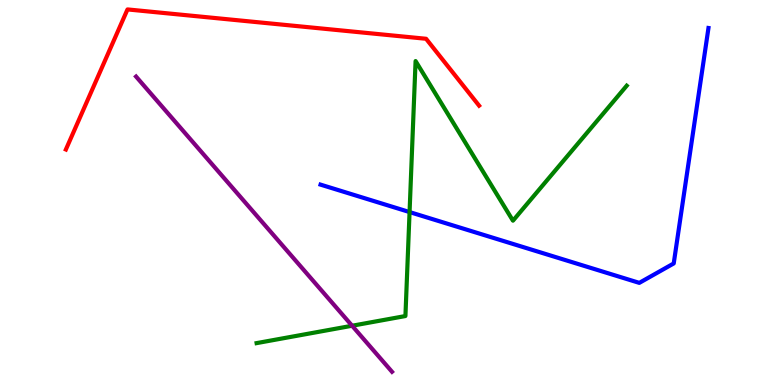[{'lines': ['blue', 'red'], 'intersections': []}, {'lines': ['green', 'red'], 'intersections': []}, {'lines': ['purple', 'red'], 'intersections': []}, {'lines': ['blue', 'green'], 'intersections': [{'x': 5.28, 'y': 4.49}]}, {'lines': ['blue', 'purple'], 'intersections': []}, {'lines': ['green', 'purple'], 'intersections': [{'x': 4.54, 'y': 1.54}]}]